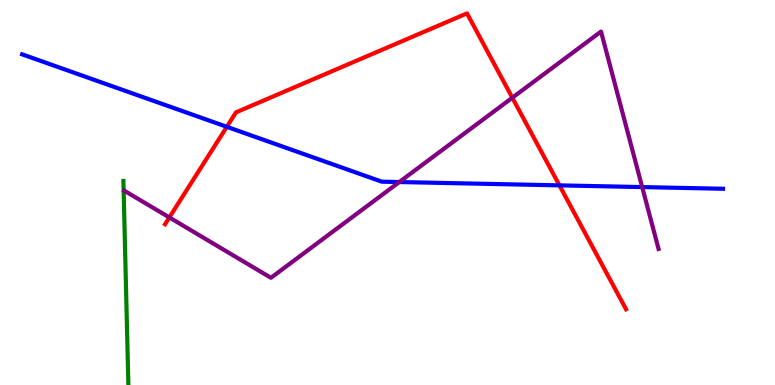[{'lines': ['blue', 'red'], 'intersections': [{'x': 2.93, 'y': 6.71}, {'x': 7.22, 'y': 5.19}]}, {'lines': ['green', 'red'], 'intersections': []}, {'lines': ['purple', 'red'], 'intersections': [{'x': 2.19, 'y': 4.35}, {'x': 6.61, 'y': 7.46}]}, {'lines': ['blue', 'green'], 'intersections': []}, {'lines': ['blue', 'purple'], 'intersections': [{'x': 5.15, 'y': 5.27}, {'x': 8.29, 'y': 5.14}]}, {'lines': ['green', 'purple'], 'intersections': []}]